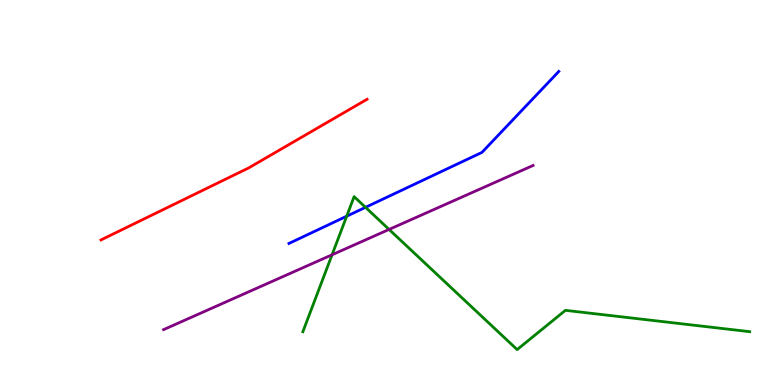[{'lines': ['blue', 'red'], 'intersections': []}, {'lines': ['green', 'red'], 'intersections': []}, {'lines': ['purple', 'red'], 'intersections': []}, {'lines': ['blue', 'green'], 'intersections': [{'x': 4.47, 'y': 4.38}, {'x': 4.72, 'y': 4.61}]}, {'lines': ['blue', 'purple'], 'intersections': []}, {'lines': ['green', 'purple'], 'intersections': [{'x': 4.28, 'y': 3.38}, {'x': 5.02, 'y': 4.04}]}]